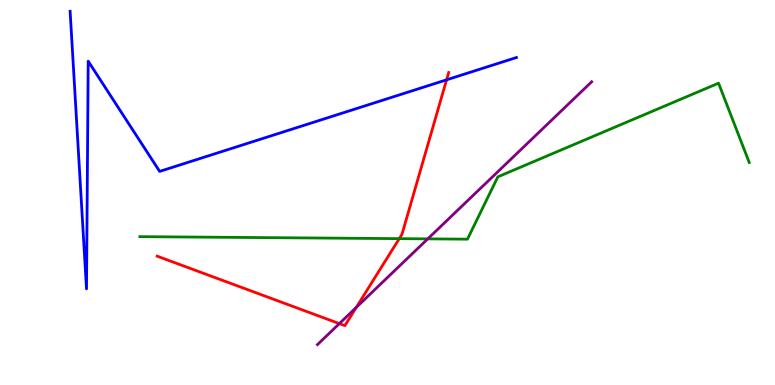[{'lines': ['blue', 'red'], 'intersections': [{'x': 5.76, 'y': 7.93}]}, {'lines': ['green', 'red'], 'intersections': [{'x': 5.15, 'y': 3.8}]}, {'lines': ['purple', 'red'], 'intersections': [{'x': 4.38, 'y': 1.59}, {'x': 4.6, 'y': 2.02}]}, {'lines': ['blue', 'green'], 'intersections': []}, {'lines': ['blue', 'purple'], 'intersections': []}, {'lines': ['green', 'purple'], 'intersections': [{'x': 5.52, 'y': 3.8}]}]